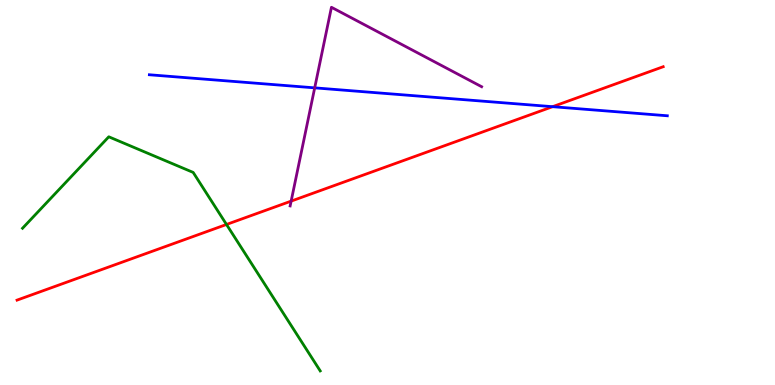[{'lines': ['blue', 'red'], 'intersections': [{'x': 7.13, 'y': 7.23}]}, {'lines': ['green', 'red'], 'intersections': [{'x': 2.92, 'y': 4.17}]}, {'lines': ['purple', 'red'], 'intersections': [{'x': 3.76, 'y': 4.78}]}, {'lines': ['blue', 'green'], 'intersections': []}, {'lines': ['blue', 'purple'], 'intersections': [{'x': 4.06, 'y': 7.72}]}, {'lines': ['green', 'purple'], 'intersections': []}]